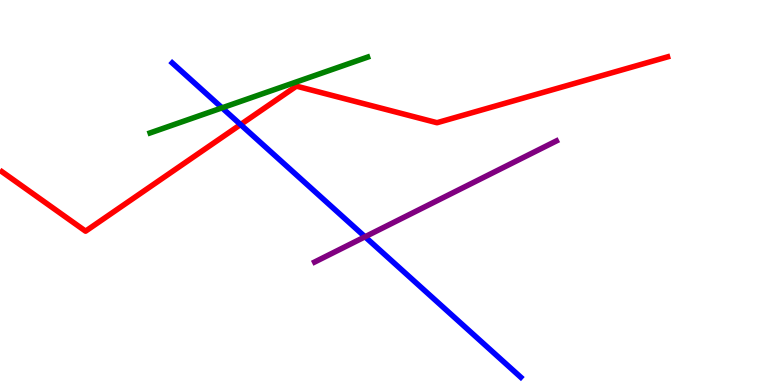[{'lines': ['blue', 'red'], 'intersections': [{'x': 3.1, 'y': 6.76}]}, {'lines': ['green', 'red'], 'intersections': []}, {'lines': ['purple', 'red'], 'intersections': []}, {'lines': ['blue', 'green'], 'intersections': [{'x': 2.87, 'y': 7.2}]}, {'lines': ['blue', 'purple'], 'intersections': [{'x': 4.71, 'y': 3.85}]}, {'lines': ['green', 'purple'], 'intersections': []}]